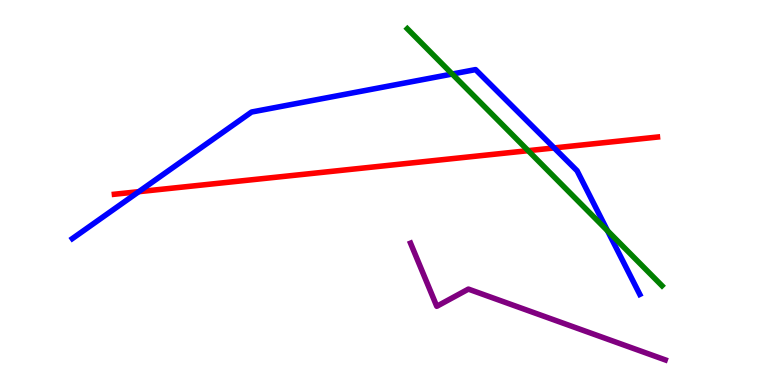[{'lines': ['blue', 'red'], 'intersections': [{'x': 1.79, 'y': 5.02}, {'x': 7.15, 'y': 6.16}]}, {'lines': ['green', 'red'], 'intersections': [{'x': 6.81, 'y': 6.09}]}, {'lines': ['purple', 'red'], 'intersections': []}, {'lines': ['blue', 'green'], 'intersections': [{'x': 5.83, 'y': 8.08}, {'x': 7.84, 'y': 4.01}]}, {'lines': ['blue', 'purple'], 'intersections': []}, {'lines': ['green', 'purple'], 'intersections': []}]